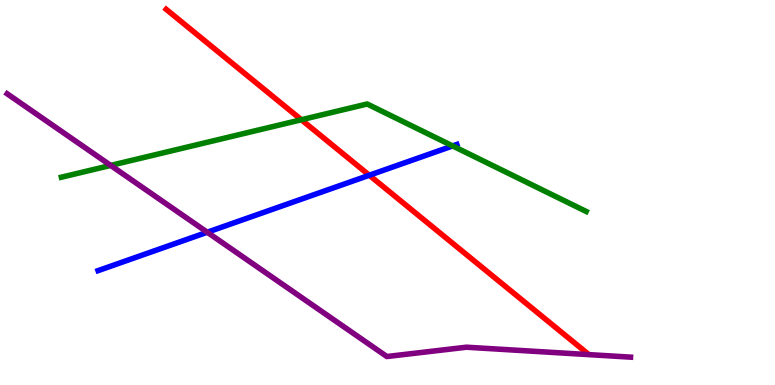[{'lines': ['blue', 'red'], 'intersections': [{'x': 4.77, 'y': 5.45}]}, {'lines': ['green', 'red'], 'intersections': [{'x': 3.89, 'y': 6.89}]}, {'lines': ['purple', 'red'], 'intersections': []}, {'lines': ['blue', 'green'], 'intersections': [{'x': 5.84, 'y': 6.21}]}, {'lines': ['blue', 'purple'], 'intersections': [{'x': 2.67, 'y': 3.97}]}, {'lines': ['green', 'purple'], 'intersections': [{'x': 1.43, 'y': 5.7}]}]